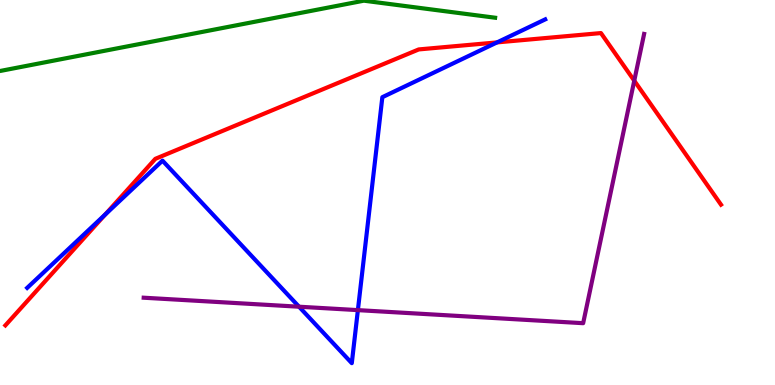[{'lines': ['blue', 'red'], 'intersections': [{'x': 1.36, 'y': 4.43}, {'x': 6.41, 'y': 8.9}]}, {'lines': ['green', 'red'], 'intersections': []}, {'lines': ['purple', 'red'], 'intersections': [{'x': 8.18, 'y': 7.9}]}, {'lines': ['blue', 'green'], 'intersections': []}, {'lines': ['blue', 'purple'], 'intersections': [{'x': 3.86, 'y': 2.03}, {'x': 4.62, 'y': 1.94}]}, {'lines': ['green', 'purple'], 'intersections': []}]